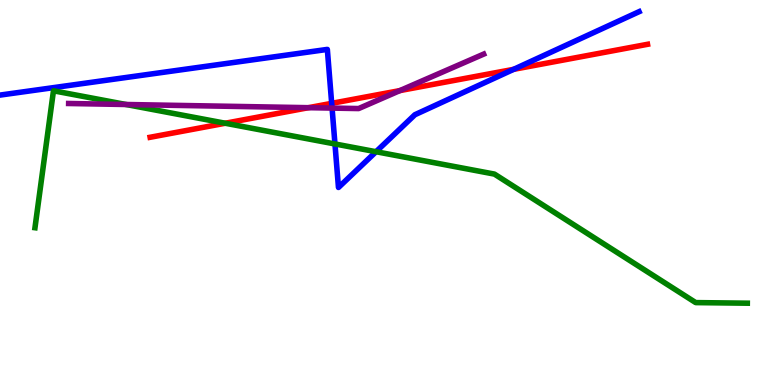[{'lines': ['blue', 'red'], 'intersections': [{'x': 4.28, 'y': 7.32}, {'x': 6.63, 'y': 8.2}]}, {'lines': ['green', 'red'], 'intersections': [{'x': 2.91, 'y': 6.8}]}, {'lines': ['purple', 'red'], 'intersections': [{'x': 3.98, 'y': 7.2}, {'x': 5.16, 'y': 7.65}]}, {'lines': ['blue', 'green'], 'intersections': [{'x': 4.32, 'y': 6.26}, {'x': 4.85, 'y': 6.06}]}, {'lines': ['blue', 'purple'], 'intersections': [{'x': 4.28, 'y': 7.19}]}, {'lines': ['green', 'purple'], 'intersections': [{'x': 1.63, 'y': 7.29}]}]